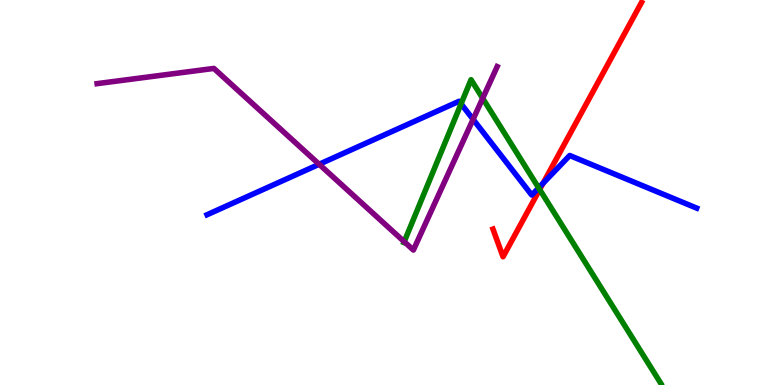[{'lines': ['blue', 'red'], 'intersections': [{'x': 7.01, 'y': 5.24}]}, {'lines': ['green', 'red'], 'intersections': [{'x': 6.96, 'y': 5.08}]}, {'lines': ['purple', 'red'], 'intersections': []}, {'lines': ['blue', 'green'], 'intersections': [{'x': 5.95, 'y': 7.3}, {'x': 6.95, 'y': 5.12}]}, {'lines': ['blue', 'purple'], 'intersections': [{'x': 4.12, 'y': 5.73}, {'x': 6.1, 'y': 6.9}]}, {'lines': ['green', 'purple'], 'intersections': [{'x': 5.22, 'y': 3.72}, {'x': 6.23, 'y': 7.45}]}]